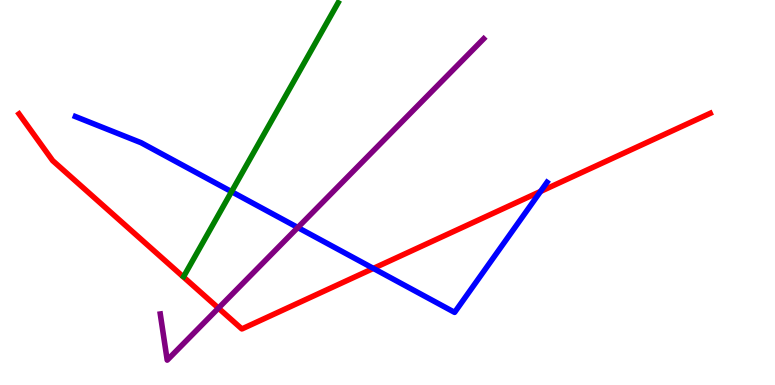[{'lines': ['blue', 'red'], 'intersections': [{'x': 4.82, 'y': 3.03}, {'x': 6.97, 'y': 5.03}]}, {'lines': ['green', 'red'], 'intersections': []}, {'lines': ['purple', 'red'], 'intersections': [{'x': 2.82, 'y': 2.0}]}, {'lines': ['blue', 'green'], 'intersections': [{'x': 2.99, 'y': 5.02}]}, {'lines': ['blue', 'purple'], 'intersections': [{'x': 3.84, 'y': 4.09}]}, {'lines': ['green', 'purple'], 'intersections': []}]